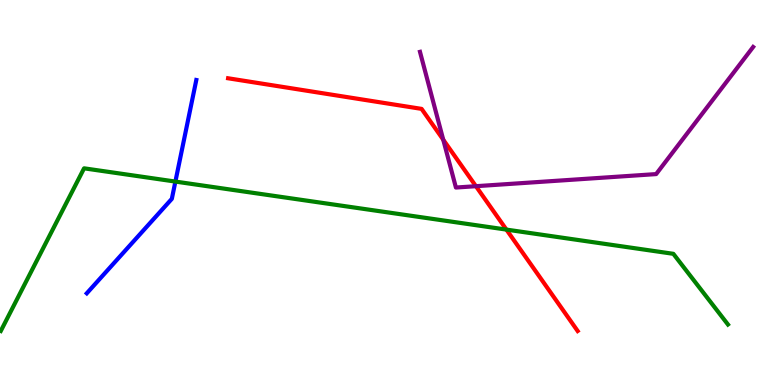[{'lines': ['blue', 'red'], 'intersections': []}, {'lines': ['green', 'red'], 'intersections': [{'x': 6.53, 'y': 4.04}]}, {'lines': ['purple', 'red'], 'intersections': [{'x': 5.72, 'y': 6.37}, {'x': 6.14, 'y': 5.16}]}, {'lines': ['blue', 'green'], 'intersections': [{'x': 2.26, 'y': 5.28}]}, {'lines': ['blue', 'purple'], 'intersections': []}, {'lines': ['green', 'purple'], 'intersections': []}]